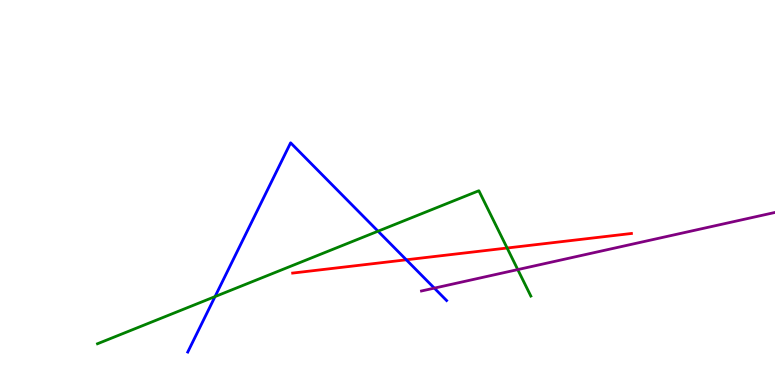[{'lines': ['blue', 'red'], 'intersections': [{'x': 5.24, 'y': 3.25}]}, {'lines': ['green', 'red'], 'intersections': [{'x': 6.54, 'y': 3.56}]}, {'lines': ['purple', 'red'], 'intersections': []}, {'lines': ['blue', 'green'], 'intersections': [{'x': 2.77, 'y': 2.3}, {'x': 4.88, 'y': 3.99}]}, {'lines': ['blue', 'purple'], 'intersections': [{'x': 5.6, 'y': 2.52}]}, {'lines': ['green', 'purple'], 'intersections': [{'x': 6.68, 'y': 3.0}]}]